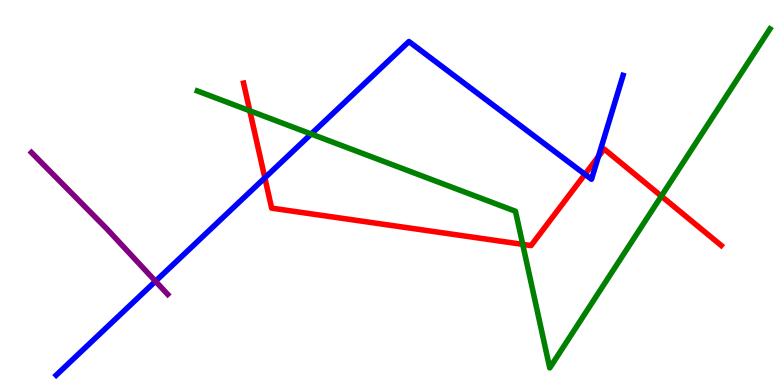[{'lines': ['blue', 'red'], 'intersections': [{'x': 3.42, 'y': 5.38}, {'x': 7.55, 'y': 5.47}, {'x': 7.72, 'y': 5.93}]}, {'lines': ['green', 'red'], 'intersections': [{'x': 3.22, 'y': 7.12}, {'x': 6.74, 'y': 3.65}, {'x': 8.53, 'y': 4.91}]}, {'lines': ['purple', 'red'], 'intersections': []}, {'lines': ['blue', 'green'], 'intersections': [{'x': 4.02, 'y': 6.52}]}, {'lines': ['blue', 'purple'], 'intersections': [{'x': 2.01, 'y': 2.7}]}, {'lines': ['green', 'purple'], 'intersections': []}]